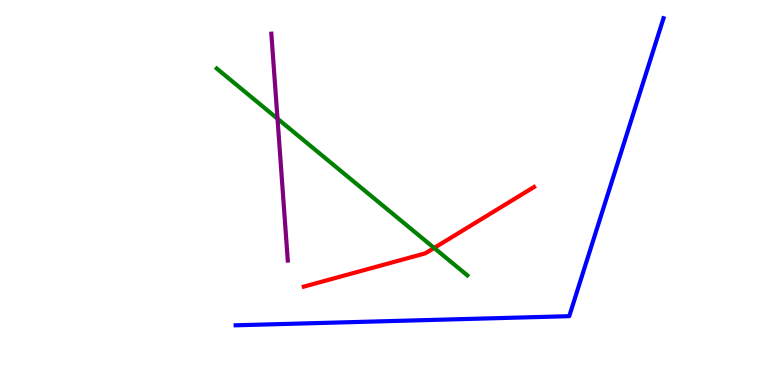[{'lines': ['blue', 'red'], 'intersections': []}, {'lines': ['green', 'red'], 'intersections': [{'x': 5.6, 'y': 3.56}]}, {'lines': ['purple', 'red'], 'intersections': []}, {'lines': ['blue', 'green'], 'intersections': []}, {'lines': ['blue', 'purple'], 'intersections': []}, {'lines': ['green', 'purple'], 'intersections': [{'x': 3.58, 'y': 6.92}]}]